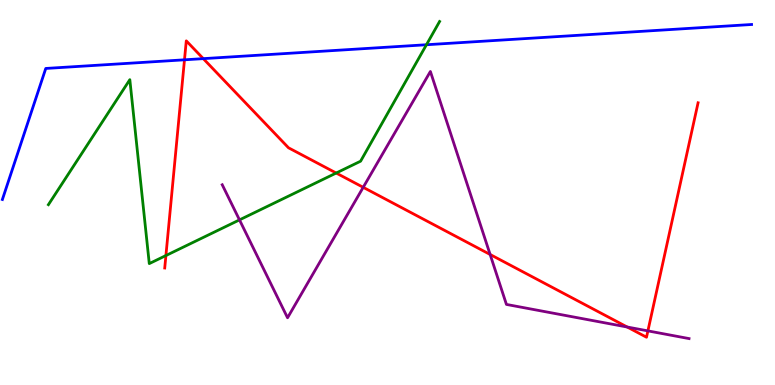[{'lines': ['blue', 'red'], 'intersections': [{'x': 2.38, 'y': 8.45}, {'x': 2.62, 'y': 8.48}]}, {'lines': ['green', 'red'], 'intersections': [{'x': 2.14, 'y': 3.36}, {'x': 4.34, 'y': 5.51}]}, {'lines': ['purple', 'red'], 'intersections': [{'x': 4.69, 'y': 5.13}, {'x': 6.32, 'y': 3.39}, {'x': 8.09, 'y': 1.51}, {'x': 8.36, 'y': 1.41}]}, {'lines': ['blue', 'green'], 'intersections': [{'x': 5.5, 'y': 8.84}]}, {'lines': ['blue', 'purple'], 'intersections': []}, {'lines': ['green', 'purple'], 'intersections': [{'x': 3.09, 'y': 4.29}]}]